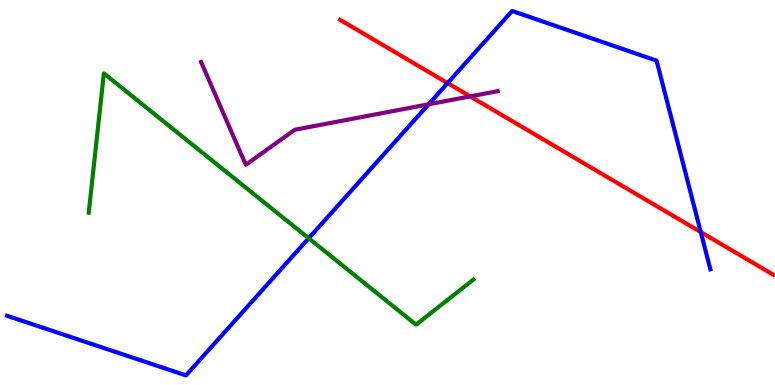[{'lines': ['blue', 'red'], 'intersections': [{'x': 5.78, 'y': 7.84}, {'x': 9.04, 'y': 3.97}]}, {'lines': ['green', 'red'], 'intersections': []}, {'lines': ['purple', 'red'], 'intersections': [{'x': 6.07, 'y': 7.5}]}, {'lines': ['blue', 'green'], 'intersections': [{'x': 3.98, 'y': 3.81}]}, {'lines': ['blue', 'purple'], 'intersections': [{'x': 5.53, 'y': 7.29}]}, {'lines': ['green', 'purple'], 'intersections': []}]